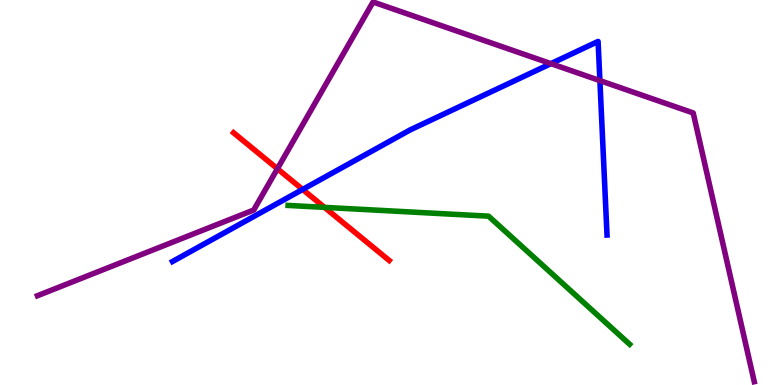[{'lines': ['blue', 'red'], 'intersections': [{'x': 3.9, 'y': 5.08}]}, {'lines': ['green', 'red'], 'intersections': [{'x': 4.19, 'y': 4.61}]}, {'lines': ['purple', 'red'], 'intersections': [{'x': 3.58, 'y': 5.62}]}, {'lines': ['blue', 'green'], 'intersections': []}, {'lines': ['blue', 'purple'], 'intersections': [{'x': 7.11, 'y': 8.35}, {'x': 7.74, 'y': 7.91}]}, {'lines': ['green', 'purple'], 'intersections': []}]